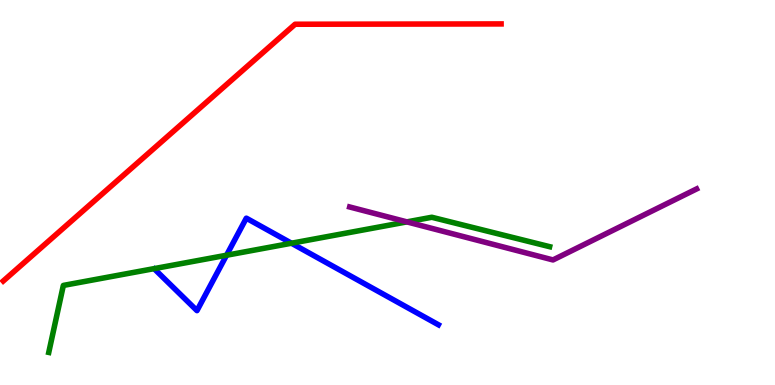[{'lines': ['blue', 'red'], 'intersections': []}, {'lines': ['green', 'red'], 'intersections': []}, {'lines': ['purple', 'red'], 'intersections': []}, {'lines': ['blue', 'green'], 'intersections': [{'x': 2.92, 'y': 3.37}, {'x': 3.76, 'y': 3.68}]}, {'lines': ['blue', 'purple'], 'intersections': []}, {'lines': ['green', 'purple'], 'intersections': [{'x': 5.25, 'y': 4.24}]}]